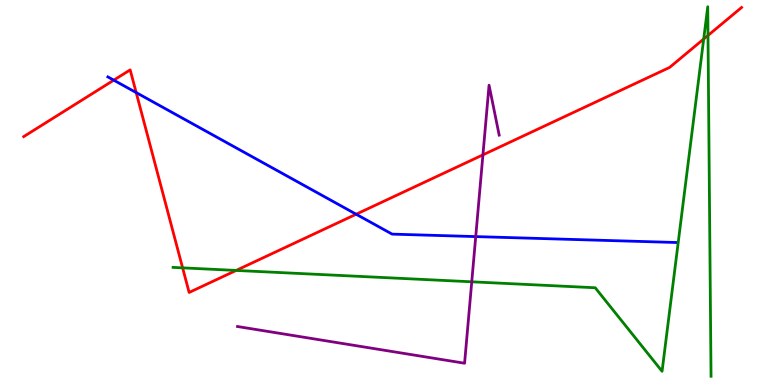[{'lines': ['blue', 'red'], 'intersections': [{'x': 1.47, 'y': 7.92}, {'x': 1.76, 'y': 7.6}, {'x': 4.6, 'y': 4.44}]}, {'lines': ['green', 'red'], 'intersections': [{'x': 2.36, 'y': 3.04}, {'x': 3.05, 'y': 2.98}, {'x': 9.08, 'y': 8.99}, {'x': 9.14, 'y': 9.08}]}, {'lines': ['purple', 'red'], 'intersections': [{'x': 6.23, 'y': 5.98}]}, {'lines': ['blue', 'green'], 'intersections': []}, {'lines': ['blue', 'purple'], 'intersections': [{'x': 6.14, 'y': 3.85}]}, {'lines': ['green', 'purple'], 'intersections': [{'x': 6.09, 'y': 2.68}]}]